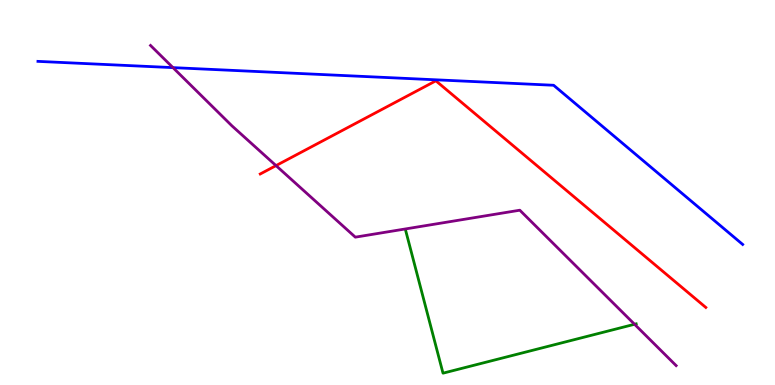[{'lines': ['blue', 'red'], 'intersections': []}, {'lines': ['green', 'red'], 'intersections': []}, {'lines': ['purple', 'red'], 'intersections': [{'x': 3.56, 'y': 5.7}]}, {'lines': ['blue', 'green'], 'intersections': []}, {'lines': ['blue', 'purple'], 'intersections': [{'x': 2.23, 'y': 8.24}]}, {'lines': ['green', 'purple'], 'intersections': [{'x': 8.19, 'y': 1.58}]}]